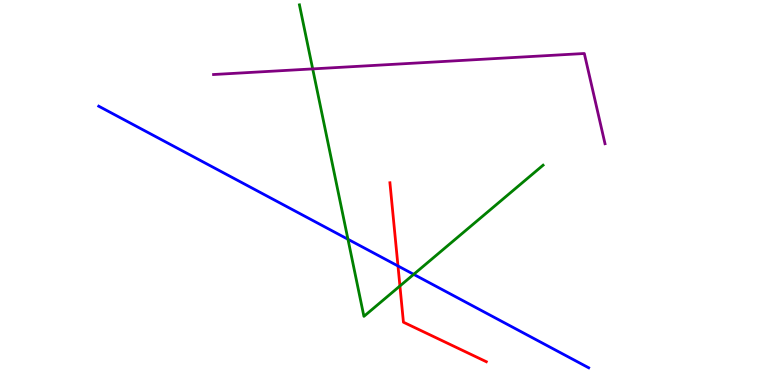[{'lines': ['blue', 'red'], 'intersections': [{'x': 5.14, 'y': 3.09}]}, {'lines': ['green', 'red'], 'intersections': [{'x': 5.16, 'y': 2.57}]}, {'lines': ['purple', 'red'], 'intersections': []}, {'lines': ['blue', 'green'], 'intersections': [{'x': 4.49, 'y': 3.79}, {'x': 5.34, 'y': 2.87}]}, {'lines': ['blue', 'purple'], 'intersections': []}, {'lines': ['green', 'purple'], 'intersections': [{'x': 4.03, 'y': 8.21}]}]